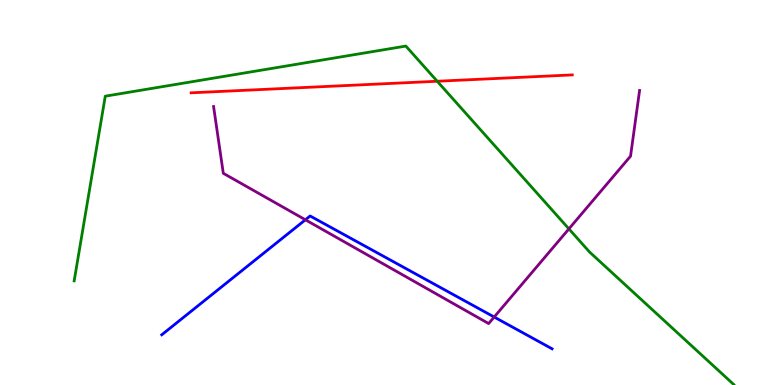[{'lines': ['blue', 'red'], 'intersections': []}, {'lines': ['green', 'red'], 'intersections': [{'x': 5.64, 'y': 7.89}]}, {'lines': ['purple', 'red'], 'intersections': []}, {'lines': ['blue', 'green'], 'intersections': []}, {'lines': ['blue', 'purple'], 'intersections': [{'x': 3.94, 'y': 4.29}, {'x': 6.38, 'y': 1.77}]}, {'lines': ['green', 'purple'], 'intersections': [{'x': 7.34, 'y': 4.06}]}]